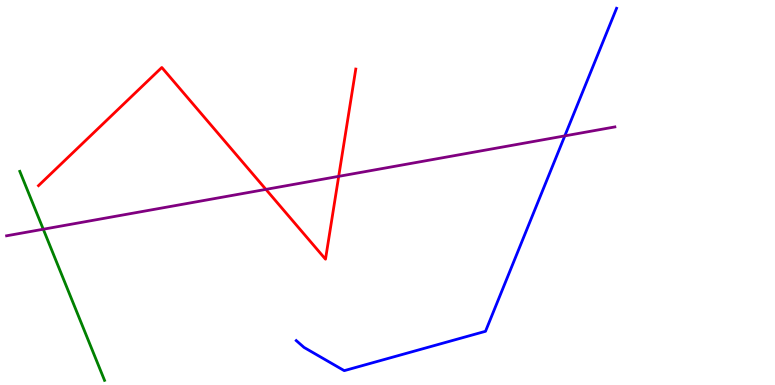[{'lines': ['blue', 'red'], 'intersections': []}, {'lines': ['green', 'red'], 'intersections': []}, {'lines': ['purple', 'red'], 'intersections': [{'x': 3.43, 'y': 5.08}, {'x': 4.37, 'y': 5.42}]}, {'lines': ['blue', 'green'], 'intersections': []}, {'lines': ['blue', 'purple'], 'intersections': [{'x': 7.29, 'y': 6.47}]}, {'lines': ['green', 'purple'], 'intersections': [{'x': 0.558, 'y': 4.05}]}]